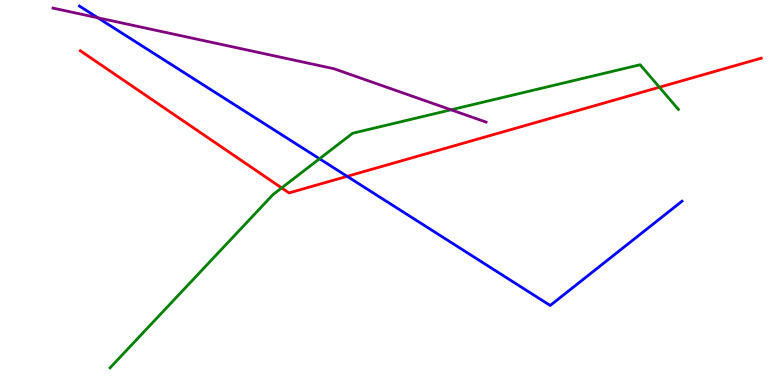[{'lines': ['blue', 'red'], 'intersections': [{'x': 4.48, 'y': 5.42}]}, {'lines': ['green', 'red'], 'intersections': [{'x': 3.63, 'y': 5.12}, {'x': 8.51, 'y': 7.73}]}, {'lines': ['purple', 'red'], 'intersections': []}, {'lines': ['blue', 'green'], 'intersections': [{'x': 4.12, 'y': 5.88}]}, {'lines': ['blue', 'purple'], 'intersections': [{'x': 1.26, 'y': 9.54}]}, {'lines': ['green', 'purple'], 'intersections': [{'x': 5.82, 'y': 7.15}]}]